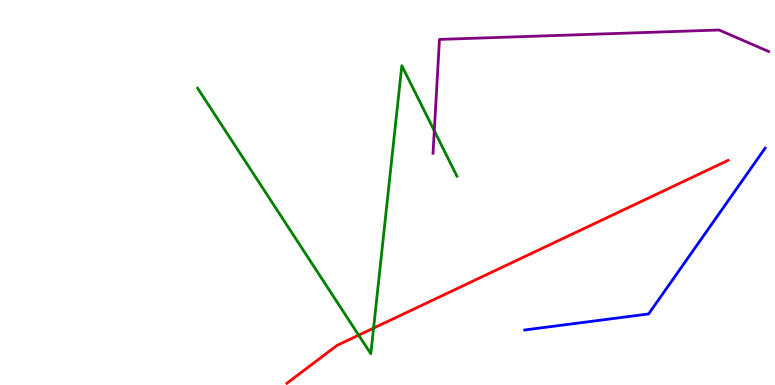[{'lines': ['blue', 'red'], 'intersections': []}, {'lines': ['green', 'red'], 'intersections': [{'x': 4.63, 'y': 1.29}, {'x': 4.82, 'y': 1.48}]}, {'lines': ['purple', 'red'], 'intersections': []}, {'lines': ['blue', 'green'], 'intersections': []}, {'lines': ['blue', 'purple'], 'intersections': []}, {'lines': ['green', 'purple'], 'intersections': [{'x': 5.6, 'y': 6.6}]}]